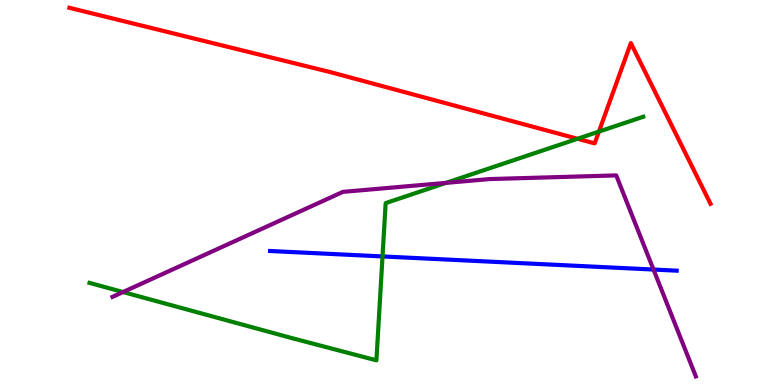[{'lines': ['blue', 'red'], 'intersections': []}, {'lines': ['green', 'red'], 'intersections': [{'x': 7.45, 'y': 6.4}, {'x': 7.73, 'y': 6.58}]}, {'lines': ['purple', 'red'], 'intersections': []}, {'lines': ['blue', 'green'], 'intersections': [{'x': 4.94, 'y': 3.34}]}, {'lines': ['blue', 'purple'], 'intersections': [{'x': 8.43, 'y': 3.0}]}, {'lines': ['green', 'purple'], 'intersections': [{'x': 1.59, 'y': 2.41}, {'x': 5.76, 'y': 5.25}]}]